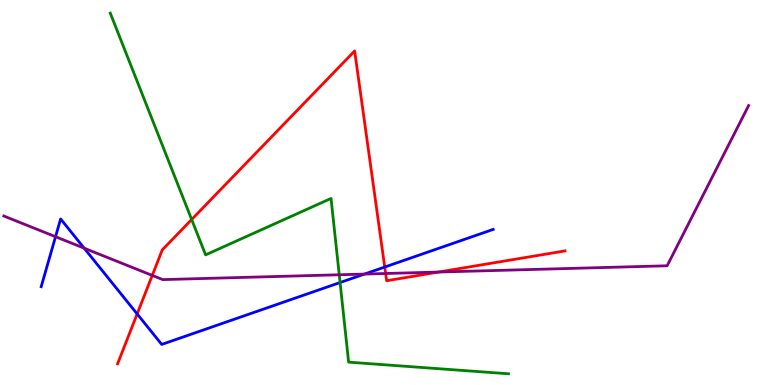[{'lines': ['blue', 'red'], 'intersections': [{'x': 1.77, 'y': 1.85}, {'x': 4.96, 'y': 3.06}]}, {'lines': ['green', 'red'], 'intersections': [{'x': 2.47, 'y': 4.3}]}, {'lines': ['purple', 'red'], 'intersections': [{'x': 1.96, 'y': 2.85}, {'x': 4.98, 'y': 2.9}, {'x': 5.66, 'y': 2.93}]}, {'lines': ['blue', 'green'], 'intersections': [{'x': 4.39, 'y': 2.66}]}, {'lines': ['blue', 'purple'], 'intersections': [{'x': 0.717, 'y': 3.85}, {'x': 1.09, 'y': 3.55}, {'x': 4.7, 'y': 2.88}]}, {'lines': ['green', 'purple'], 'intersections': [{'x': 4.38, 'y': 2.86}]}]